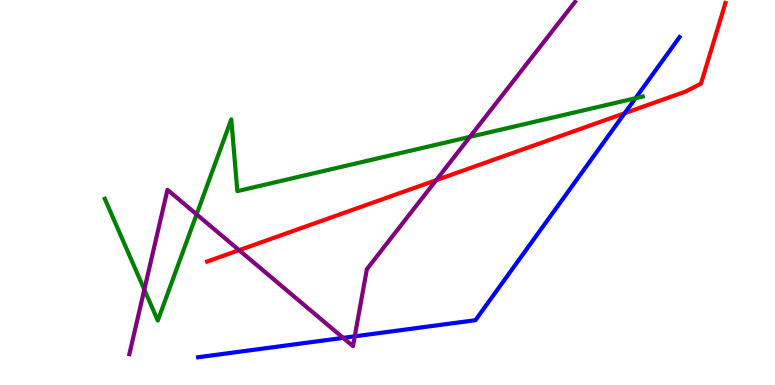[{'lines': ['blue', 'red'], 'intersections': [{'x': 8.06, 'y': 7.06}]}, {'lines': ['green', 'red'], 'intersections': []}, {'lines': ['purple', 'red'], 'intersections': [{'x': 3.09, 'y': 3.5}, {'x': 5.63, 'y': 5.32}]}, {'lines': ['blue', 'green'], 'intersections': [{'x': 8.2, 'y': 7.45}]}, {'lines': ['blue', 'purple'], 'intersections': [{'x': 4.43, 'y': 1.22}, {'x': 4.58, 'y': 1.26}]}, {'lines': ['green', 'purple'], 'intersections': [{'x': 1.86, 'y': 2.48}, {'x': 2.54, 'y': 4.43}, {'x': 6.06, 'y': 6.45}]}]